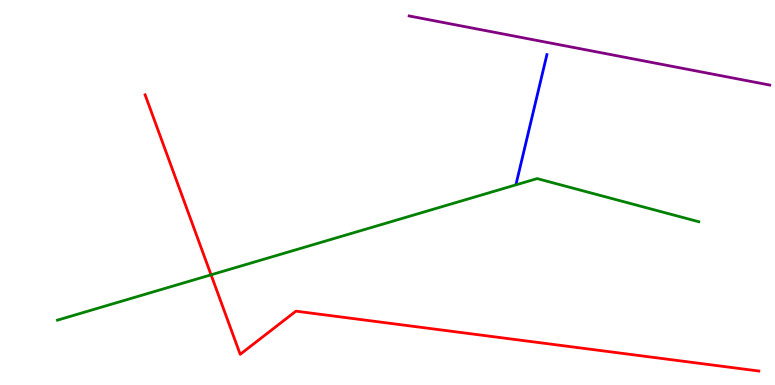[{'lines': ['blue', 'red'], 'intersections': []}, {'lines': ['green', 'red'], 'intersections': [{'x': 2.72, 'y': 2.86}]}, {'lines': ['purple', 'red'], 'intersections': []}, {'lines': ['blue', 'green'], 'intersections': []}, {'lines': ['blue', 'purple'], 'intersections': []}, {'lines': ['green', 'purple'], 'intersections': []}]